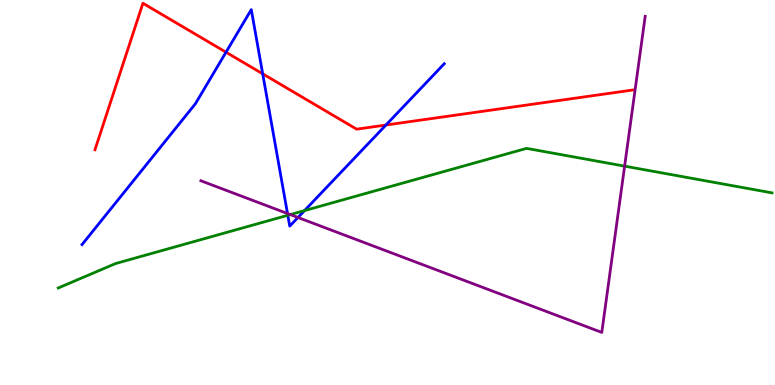[{'lines': ['blue', 'red'], 'intersections': [{'x': 2.92, 'y': 8.64}, {'x': 3.39, 'y': 8.08}, {'x': 4.98, 'y': 6.75}]}, {'lines': ['green', 'red'], 'intersections': []}, {'lines': ['purple', 'red'], 'intersections': []}, {'lines': ['blue', 'green'], 'intersections': [{'x': 3.71, 'y': 4.41}, {'x': 3.93, 'y': 4.53}]}, {'lines': ['blue', 'purple'], 'intersections': [{'x': 3.71, 'y': 4.45}, {'x': 3.84, 'y': 4.35}]}, {'lines': ['green', 'purple'], 'intersections': [{'x': 3.75, 'y': 4.43}, {'x': 8.06, 'y': 5.68}]}]